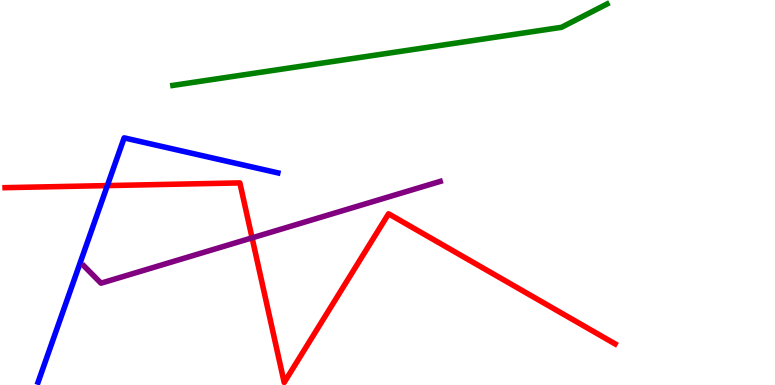[{'lines': ['blue', 'red'], 'intersections': [{'x': 1.39, 'y': 5.18}]}, {'lines': ['green', 'red'], 'intersections': []}, {'lines': ['purple', 'red'], 'intersections': [{'x': 3.25, 'y': 3.82}]}, {'lines': ['blue', 'green'], 'intersections': []}, {'lines': ['blue', 'purple'], 'intersections': []}, {'lines': ['green', 'purple'], 'intersections': []}]